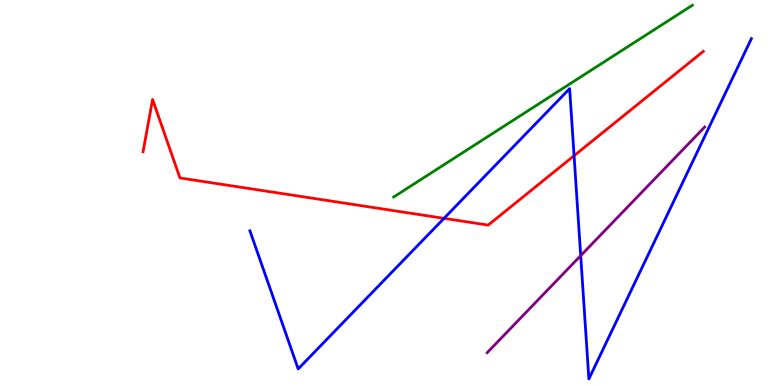[{'lines': ['blue', 'red'], 'intersections': [{'x': 5.73, 'y': 4.33}, {'x': 7.41, 'y': 5.96}]}, {'lines': ['green', 'red'], 'intersections': []}, {'lines': ['purple', 'red'], 'intersections': []}, {'lines': ['blue', 'green'], 'intersections': []}, {'lines': ['blue', 'purple'], 'intersections': [{'x': 7.49, 'y': 3.36}]}, {'lines': ['green', 'purple'], 'intersections': []}]